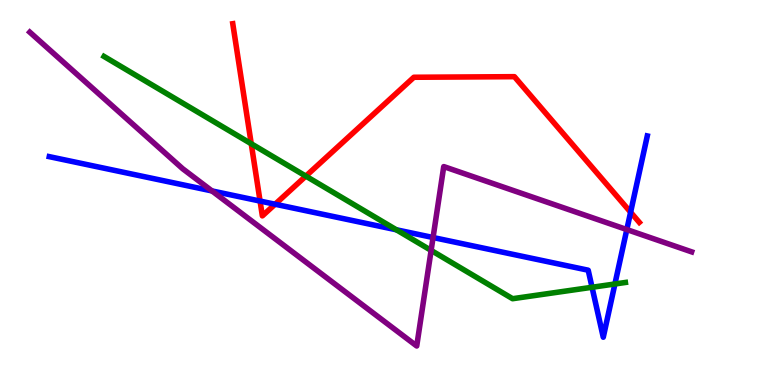[{'lines': ['blue', 'red'], 'intersections': [{'x': 3.36, 'y': 4.78}, {'x': 3.55, 'y': 4.7}, {'x': 8.14, 'y': 4.49}]}, {'lines': ['green', 'red'], 'intersections': [{'x': 3.24, 'y': 6.27}, {'x': 3.95, 'y': 5.43}]}, {'lines': ['purple', 'red'], 'intersections': []}, {'lines': ['blue', 'green'], 'intersections': [{'x': 5.11, 'y': 4.03}, {'x': 7.64, 'y': 2.54}, {'x': 7.93, 'y': 2.62}]}, {'lines': ['blue', 'purple'], 'intersections': [{'x': 2.74, 'y': 5.04}, {'x': 5.59, 'y': 3.83}, {'x': 8.09, 'y': 4.04}]}, {'lines': ['green', 'purple'], 'intersections': [{'x': 5.56, 'y': 3.5}]}]